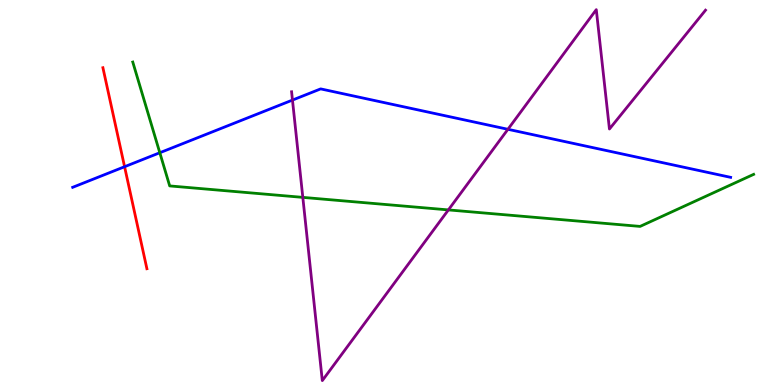[{'lines': ['blue', 'red'], 'intersections': [{'x': 1.61, 'y': 5.67}]}, {'lines': ['green', 'red'], 'intersections': []}, {'lines': ['purple', 'red'], 'intersections': []}, {'lines': ['blue', 'green'], 'intersections': [{'x': 2.06, 'y': 6.03}]}, {'lines': ['blue', 'purple'], 'intersections': [{'x': 3.77, 'y': 7.4}, {'x': 6.55, 'y': 6.64}]}, {'lines': ['green', 'purple'], 'intersections': [{'x': 3.91, 'y': 4.87}, {'x': 5.79, 'y': 4.55}]}]